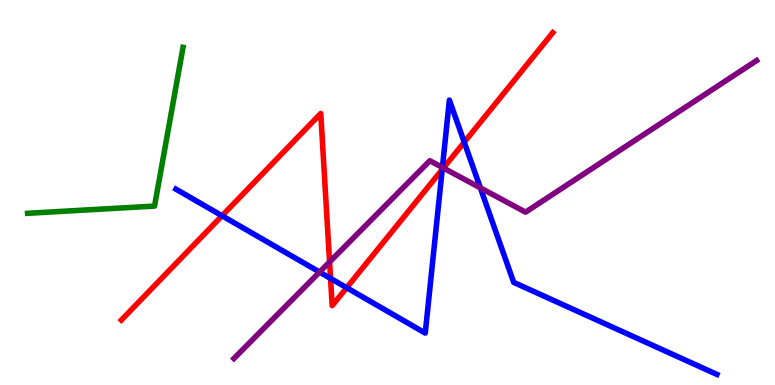[{'lines': ['blue', 'red'], 'intersections': [{'x': 2.86, 'y': 4.4}, {'x': 4.27, 'y': 2.77}, {'x': 4.47, 'y': 2.53}, {'x': 5.71, 'y': 5.6}, {'x': 5.99, 'y': 6.31}]}, {'lines': ['green', 'red'], 'intersections': []}, {'lines': ['purple', 'red'], 'intersections': [{'x': 4.25, 'y': 3.2}, {'x': 5.72, 'y': 5.64}]}, {'lines': ['blue', 'green'], 'intersections': []}, {'lines': ['blue', 'purple'], 'intersections': [{'x': 4.12, 'y': 2.93}, {'x': 5.71, 'y': 5.65}, {'x': 6.2, 'y': 5.12}]}, {'lines': ['green', 'purple'], 'intersections': []}]